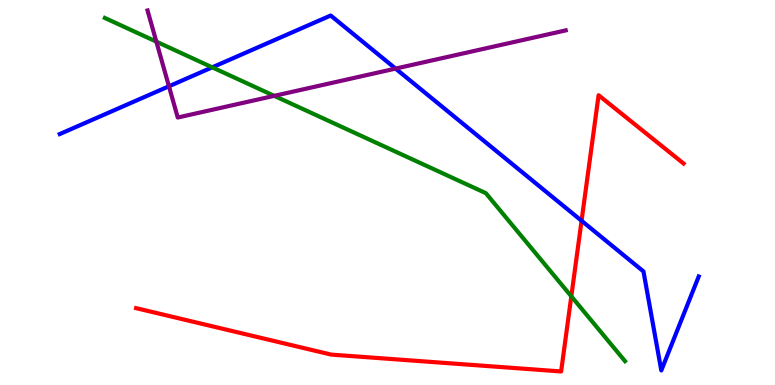[{'lines': ['blue', 'red'], 'intersections': [{'x': 7.5, 'y': 4.27}]}, {'lines': ['green', 'red'], 'intersections': [{'x': 7.37, 'y': 2.3}]}, {'lines': ['purple', 'red'], 'intersections': []}, {'lines': ['blue', 'green'], 'intersections': [{'x': 2.74, 'y': 8.25}]}, {'lines': ['blue', 'purple'], 'intersections': [{'x': 2.18, 'y': 7.76}, {'x': 5.1, 'y': 8.22}]}, {'lines': ['green', 'purple'], 'intersections': [{'x': 2.02, 'y': 8.92}, {'x': 3.54, 'y': 7.51}]}]